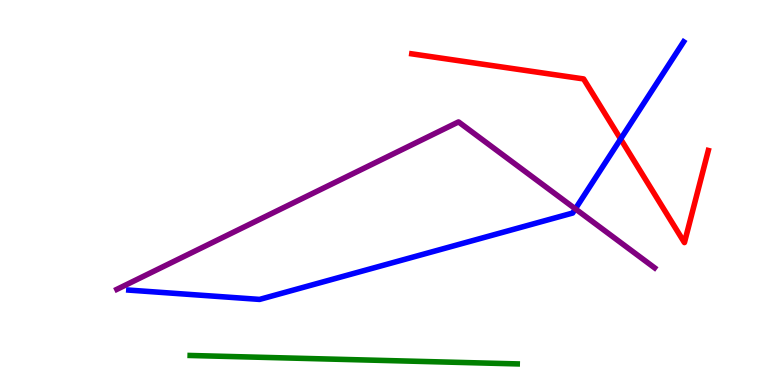[{'lines': ['blue', 'red'], 'intersections': [{'x': 8.01, 'y': 6.39}]}, {'lines': ['green', 'red'], 'intersections': []}, {'lines': ['purple', 'red'], 'intersections': []}, {'lines': ['blue', 'green'], 'intersections': []}, {'lines': ['blue', 'purple'], 'intersections': [{'x': 7.42, 'y': 4.58}]}, {'lines': ['green', 'purple'], 'intersections': []}]